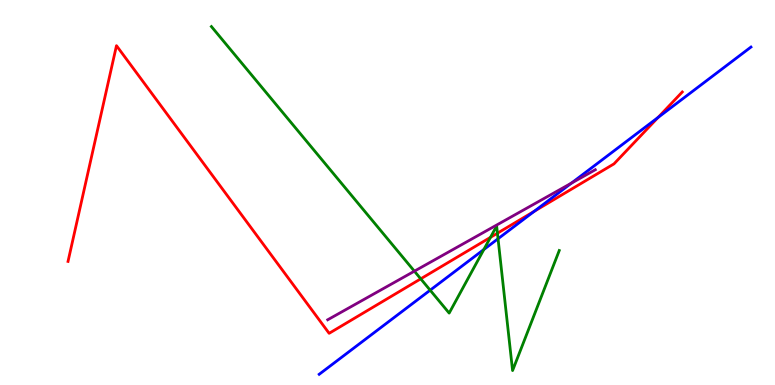[{'lines': ['blue', 'red'], 'intersections': [{'x': 6.89, 'y': 4.51}, {'x': 8.49, 'y': 6.95}]}, {'lines': ['green', 'red'], 'intersections': [{'x': 5.43, 'y': 2.76}, {'x': 6.33, 'y': 3.84}, {'x': 6.42, 'y': 3.94}]}, {'lines': ['purple', 'red'], 'intersections': []}, {'lines': ['blue', 'green'], 'intersections': [{'x': 5.55, 'y': 2.46}, {'x': 6.24, 'y': 3.52}, {'x': 6.43, 'y': 3.8}]}, {'lines': ['blue', 'purple'], 'intersections': [{'x': 7.37, 'y': 5.24}]}, {'lines': ['green', 'purple'], 'intersections': [{'x': 5.35, 'y': 2.96}]}]